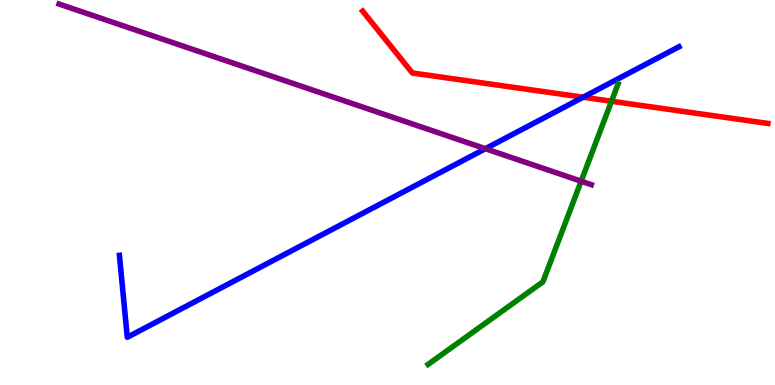[{'lines': ['blue', 'red'], 'intersections': [{'x': 7.52, 'y': 7.47}]}, {'lines': ['green', 'red'], 'intersections': [{'x': 7.89, 'y': 7.37}]}, {'lines': ['purple', 'red'], 'intersections': []}, {'lines': ['blue', 'green'], 'intersections': []}, {'lines': ['blue', 'purple'], 'intersections': [{'x': 6.26, 'y': 6.14}]}, {'lines': ['green', 'purple'], 'intersections': [{'x': 7.5, 'y': 5.29}]}]